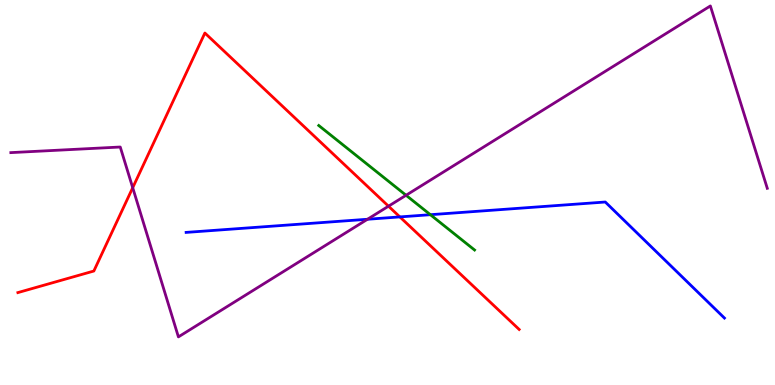[{'lines': ['blue', 'red'], 'intersections': [{'x': 5.16, 'y': 4.37}]}, {'lines': ['green', 'red'], 'intersections': []}, {'lines': ['purple', 'red'], 'intersections': [{'x': 1.71, 'y': 5.12}, {'x': 5.01, 'y': 4.64}]}, {'lines': ['blue', 'green'], 'intersections': [{'x': 5.55, 'y': 4.42}]}, {'lines': ['blue', 'purple'], 'intersections': [{'x': 4.74, 'y': 4.31}]}, {'lines': ['green', 'purple'], 'intersections': [{'x': 5.24, 'y': 4.93}]}]